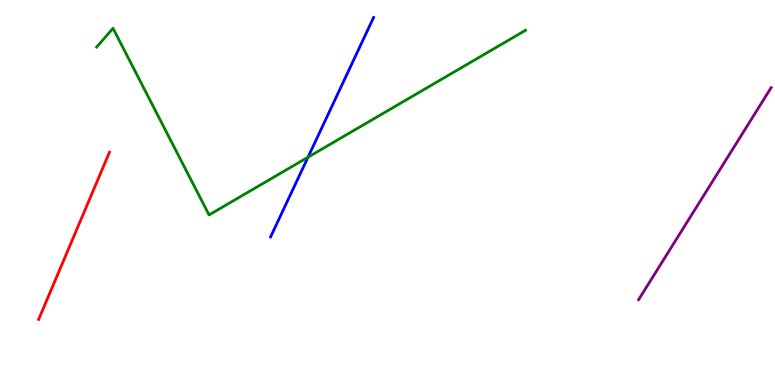[{'lines': ['blue', 'red'], 'intersections': []}, {'lines': ['green', 'red'], 'intersections': []}, {'lines': ['purple', 'red'], 'intersections': []}, {'lines': ['blue', 'green'], 'intersections': [{'x': 3.97, 'y': 5.92}]}, {'lines': ['blue', 'purple'], 'intersections': []}, {'lines': ['green', 'purple'], 'intersections': []}]